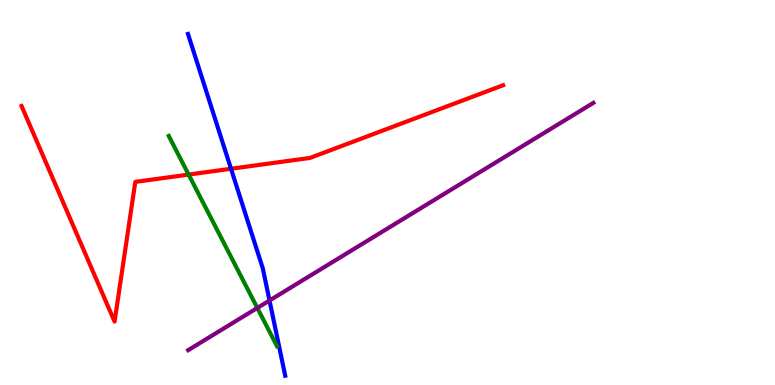[{'lines': ['blue', 'red'], 'intersections': [{'x': 2.98, 'y': 5.62}]}, {'lines': ['green', 'red'], 'intersections': [{'x': 2.43, 'y': 5.47}]}, {'lines': ['purple', 'red'], 'intersections': []}, {'lines': ['blue', 'green'], 'intersections': []}, {'lines': ['blue', 'purple'], 'intersections': [{'x': 3.48, 'y': 2.19}]}, {'lines': ['green', 'purple'], 'intersections': [{'x': 3.32, 'y': 2.0}]}]